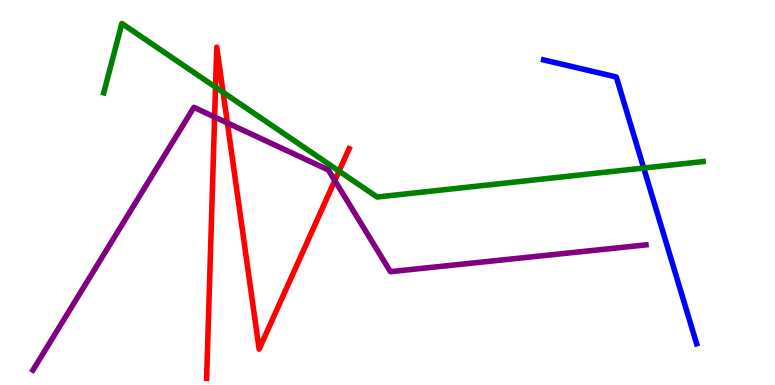[{'lines': ['blue', 'red'], 'intersections': []}, {'lines': ['green', 'red'], 'intersections': [{'x': 2.78, 'y': 7.74}, {'x': 2.88, 'y': 7.6}, {'x': 4.37, 'y': 5.55}]}, {'lines': ['purple', 'red'], 'intersections': [{'x': 2.77, 'y': 6.96}, {'x': 2.93, 'y': 6.81}, {'x': 4.32, 'y': 5.31}]}, {'lines': ['blue', 'green'], 'intersections': [{'x': 8.31, 'y': 5.64}]}, {'lines': ['blue', 'purple'], 'intersections': []}, {'lines': ['green', 'purple'], 'intersections': []}]